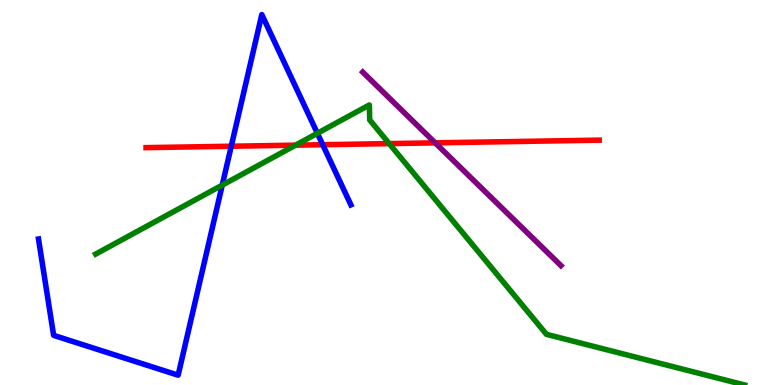[{'lines': ['blue', 'red'], 'intersections': [{'x': 2.98, 'y': 6.2}, {'x': 4.16, 'y': 6.24}]}, {'lines': ['green', 'red'], 'intersections': [{'x': 3.81, 'y': 6.23}, {'x': 5.02, 'y': 6.27}]}, {'lines': ['purple', 'red'], 'intersections': [{'x': 5.62, 'y': 6.29}]}, {'lines': ['blue', 'green'], 'intersections': [{'x': 2.87, 'y': 5.19}, {'x': 4.1, 'y': 6.54}]}, {'lines': ['blue', 'purple'], 'intersections': []}, {'lines': ['green', 'purple'], 'intersections': []}]